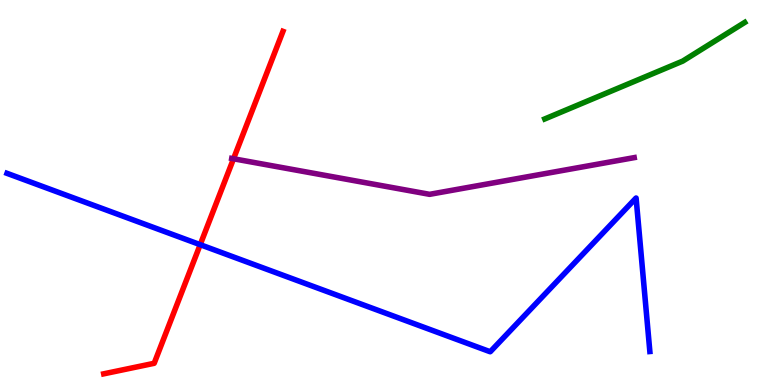[{'lines': ['blue', 'red'], 'intersections': [{'x': 2.58, 'y': 3.64}]}, {'lines': ['green', 'red'], 'intersections': []}, {'lines': ['purple', 'red'], 'intersections': [{'x': 3.01, 'y': 5.88}]}, {'lines': ['blue', 'green'], 'intersections': []}, {'lines': ['blue', 'purple'], 'intersections': []}, {'lines': ['green', 'purple'], 'intersections': []}]